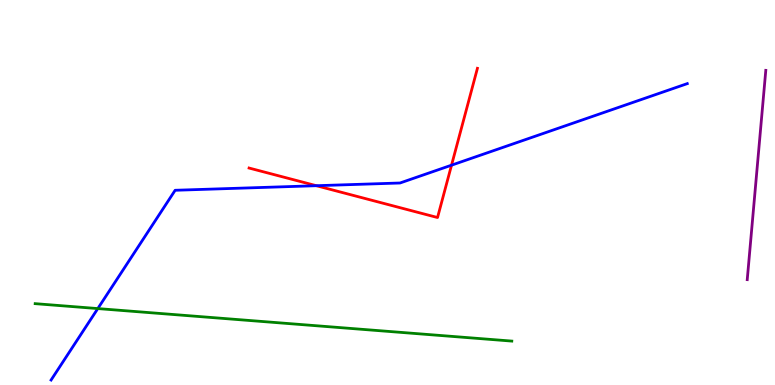[{'lines': ['blue', 'red'], 'intersections': [{'x': 4.08, 'y': 5.18}, {'x': 5.83, 'y': 5.71}]}, {'lines': ['green', 'red'], 'intersections': []}, {'lines': ['purple', 'red'], 'intersections': []}, {'lines': ['blue', 'green'], 'intersections': [{'x': 1.26, 'y': 1.99}]}, {'lines': ['blue', 'purple'], 'intersections': []}, {'lines': ['green', 'purple'], 'intersections': []}]